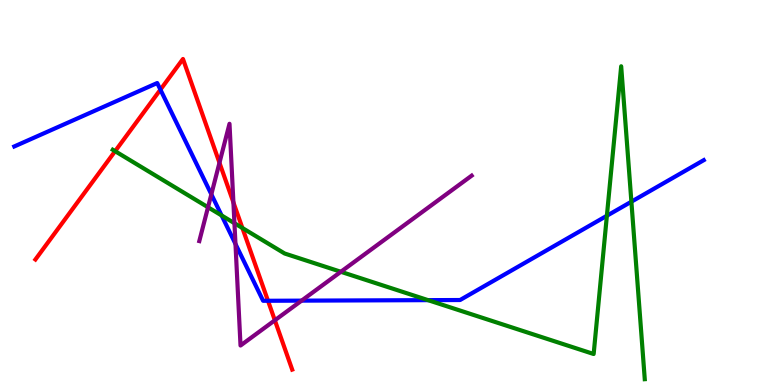[{'lines': ['blue', 'red'], 'intersections': [{'x': 2.07, 'y': 7.67}, {'x': 3.46, 'y': 2.19}]}, {'lines': ['green', 'red'], 'intersections': [{'x': 1.49, 'y': 6.07}, {'x': 3.13, 'y': 4.08}]}, {'lines': ['purple', 'red'], 'intersections': [{'x': 2.83, 'y': 5.77}, {'x': 3.01, 'y': 4.74}, {'x': 3.55, 'y': 1.68}]}, {'lines': ['blue', 'green'], 'intersections': [{'x': 2.86, 'y': 4.4}, {'x': 5.52, 'y': 2.2}, {'x': 7.83, 'y': 4.4}, {'x': 8.15, 'y': 4.76}]}, {'lines': ['blue', 'purple'], 'intersections': [{'x': 2.73, 'y': 4.95}, {'x': 3.04, 'y': 3.66}, {'x': 3.89, 'y': 2.19}]}, {'lines': ['green', 'purple'], 'intersections': [{'x': 2.68, 'y': 4.62}, {'x': 3.03, 'y': 4.2}, {'x': 4.4, 'y': 2.94}]}]